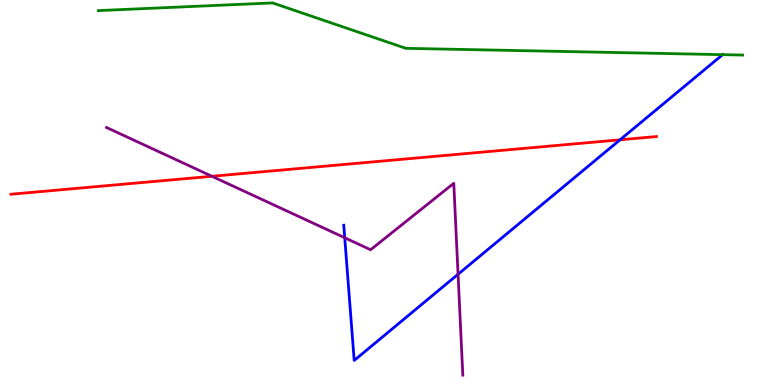[{'lines': ['blue', 'red'], 'intersections': [{'x': 8.0, 'y': 6.37}]}, {'lines': ['green', 'red'], 'intersections': []}, {'lines': ['purple', 'red'], 'intersections': [{'x': 2.73, 'y': 5.42}]}, {'lines': ['blue', 'green'], 'intersections': [{'x': 9.32, 'y': 8.58}]}, {'lines': ['blue', 'purple'], 'intersections': [{'x': 4.45, 'y': 3.82}, {'x': 5.91, 'y': 2.88}]}, {'lines': ['green', 'purple'], 'intersections': []}]